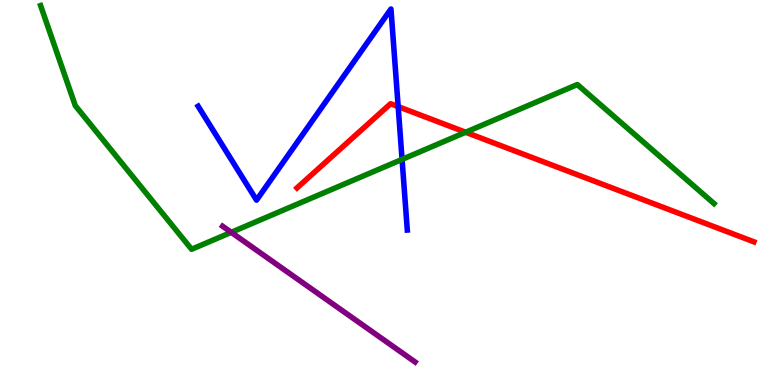[{'lines': ['blue', 'red'], 'intersections': [{'x': 5.14, 'y': 7.23}]}, {'lines': ['green', 'red'], 'intersections': [{'x': 6.01, 'y': 6.56}]}, {'lines': ['purple', 'red'], 'intersections': []}, {'lines': ['blue', 'green'], 'intersections': [{'x': 5.19, 'y': 5.86}]}, {'lines': ['blue', 'purple'], 'intersections': []}, {'lines': ['green', 'purple'], 'intersections': [{'x': 2.98, 'y': 3.97}]}]